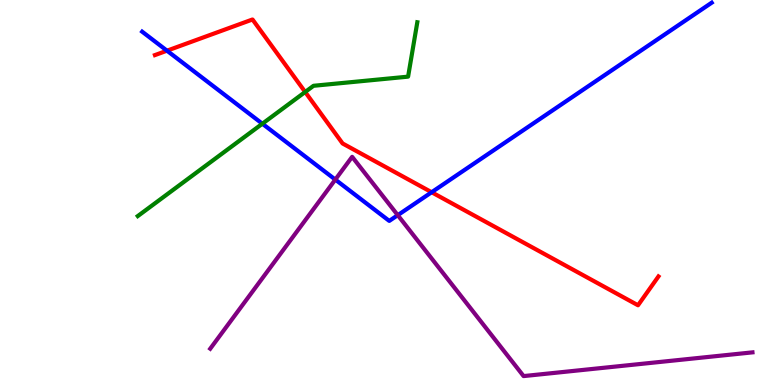[{'lines': ['blue', 'red'], 'intersections': [{'x': 2.15, 'y': 8.68}, {'x': 5.57, 'y': 5.01}]}, {'lines': ['green', 'red'], 'intersections': [{'x': 3.94, 'y': 7.61}]}, {'lines': ['purple', 'red'], 'intersections': []}, {'lines': ['blue', 'green'], 'intersections': [{'x': 3.39, 'y': 6.79}]}, {'lines': ['blue', 'purple'], 'intersections': [{'x': 4.33, 'y': 5.34}, {'x': 5.13, 'y': 4.41}]}, {'lines': ['green', 'purple'], 'intersections': []}]